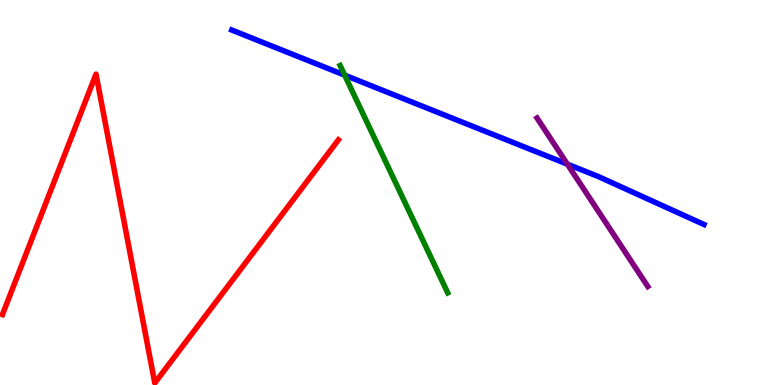[{'lines': ['blue', 'red'], 'intersections': []}, {'lines': ['green', 'red'], 'intersections': []}, {'lines': ['purple', 'red'], 'intersections': []}, {'lines': ['blue', 'green'], 'intersections': [{'x': 4.45, 'y': 8.05}]}, {'lines': ['blue', 'purple'], 'intersections': [{'x': 7.32, 'y': 5.74}]}, {'lines': ['green', 'purple'], 'intersections': []}]